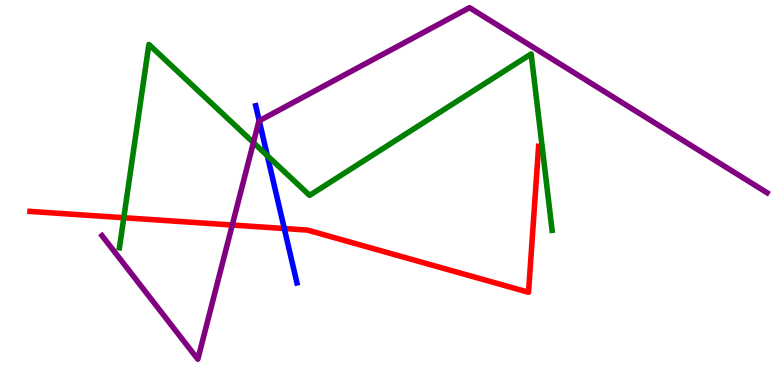[{'lines': ['blue', 'red'], 'intersections': [{'x': 3.67, 'y': 4.06}]}, {'lines': ['green', 'red'], 'intersections': [{'x': 1.6, 'y': 4.34}]}, {'lines': ['purple', 'red'], 'intersections': [{'x': 3.0, 'y': 4.16}]}, {'lines': ['blue', 'green'], 'intersections': [{'x': 3.45, 'y': 5.96}]}, {'lines': ['blue', 'purple'], 'intersections': [{'x': 3.34, 'y': 6.86}]}, {'lines': ['green', 'purple'], 'intersections': [{'x': 3.27, 'y': 6.3}]}]